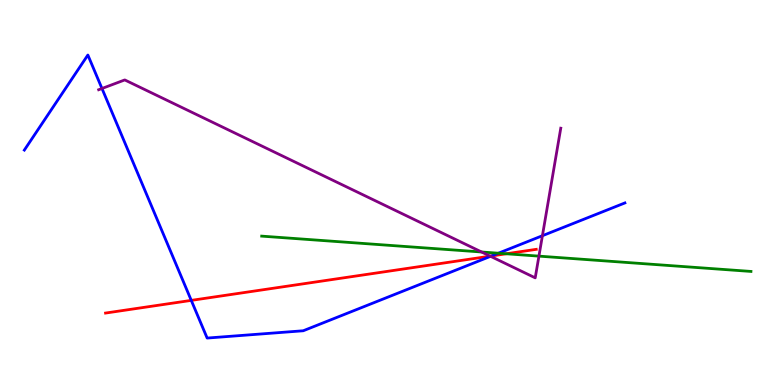[{'lines': ['blue', 'red'], 'intersections': [{'x': 2.47, 'y': 2.2}, {'x': 6.34, 'y': 3.35}]}, {'lines': ['green', 'red'], 'intersections': [{'x': 6.53, 'y': 3.41}]}, {'lines': ['purple', 'red'], 'intersections': [{'x': 6.33, 'y': 3.35}]}, {'lines': ['blue', 'green'], 'intersections': [{'x': 6.43, 'y': 3.42}]}, {'lines': ['blue', 'purple'], 'intersections': [{'x': 1.32, 'y': 7.7}, {'x': 6.33, 'y': 3.34}, {'x': 7.0, 'y': 3.88}]}, {'lines': ['green', 'purple'], 'intersections': [{'x': 6.21, 'y': 3.45}, {'x': 6.95, 'y': 3.35}]}]